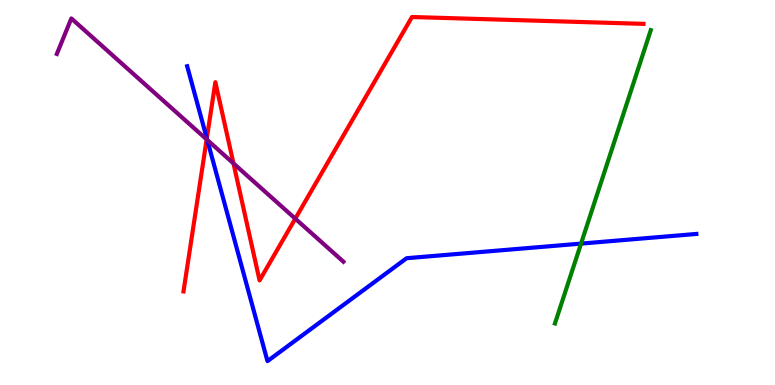[{'lines': ['blue', 'red'], 'intersections': [{'x': 2.67, 'y': 6.41}]}, {'lines': ['green', 'red'], 'intersections': []}, {'lines': ['purple', 'red'], 'intersections': [{'x': 2.67, 'y': 6.38}, {'x': 3.01, 'y': 5.76}, {'x': 3.81, 'y': 4.32}]}, {'lines': ['blue', 'green'], 'intersections': [{'x': 7.5, 'y': 3.67}]}, {'lines': ['blue', 'purple'], 'intersections': [{'x': 2.67, 'y': 6.36}]}, {'lines': ['green', 'purple'], 'intersections': []}]